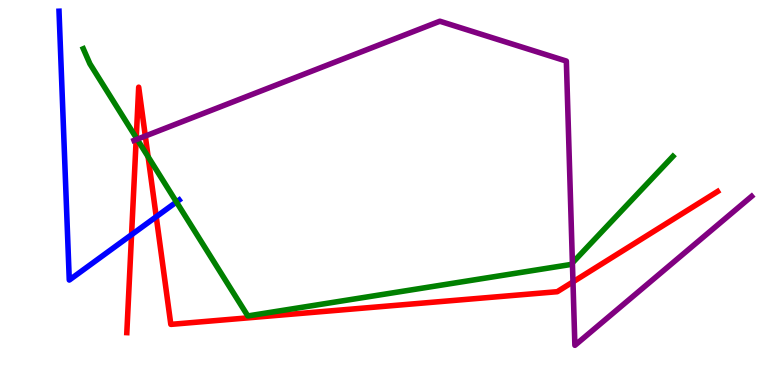[{'lines': ['blue', 'red'], 'intersections': [{'x': 1.7, 'y': 3.9}, {'x': 2.02, 'y': 4.37}]}, {'lines': ['green', 'red'], 'intersections': [{'x': 1.76, 'y': 6.42}, {'x': 1.91, 'y': 5.93}]}, {'lines': ['purple', 'red'], 'intersections': [{'x': 1.76, 'y': 6.37}, {'x': 1.88, 'y': 6.47}, {'x': 7.39, 'y': 2.68}]}, {'lines': ['blue', 'green'], 'intersections': [{'x': 2.28, 'y': 4.75}]}, {'lines': ['blue', 'purple'], 'intersections': []}, {'lines': ['green', 'purple'], 'intersections': [{'x': 1.77, 'y': 6.38}, {'x': 7.39, 'y': 3.17}]}]